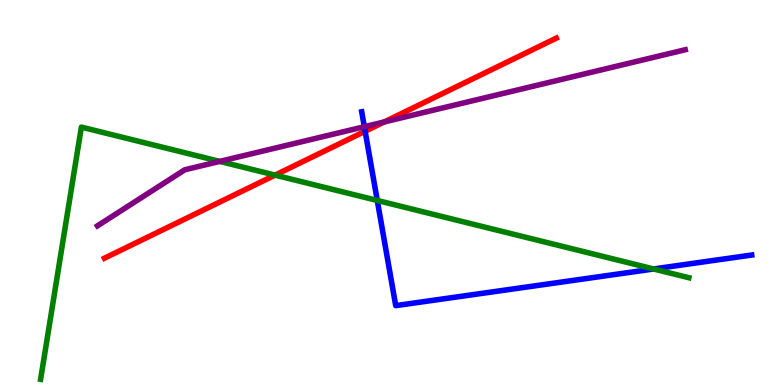[{'lines': ['blue', 'red'], 'intersections': [{'x': 4.71, 'y': 6.59}]}, {'lines': ['green', 'red'], 'intersections': [{'x': 3.55, 'y': 5.45}]}, {'lines': ['purple', 'red'], 'intersections': [{'x': 4.96, 'y': 6.83}]}, {'lines': ['blue', 'green'], 'intersections': [{'x': 4.87, 'y': 4.79}, {'x': 8.43, 'y': 3.01}]}, {'lines': ['blue', 'purple'], 'intersections': [{'x': 4.7, 'y': 6.71}]}, {'lines': ['green', 'purple'], 'intersections': [{'x': 2.84, 'y': 5.81}]}]